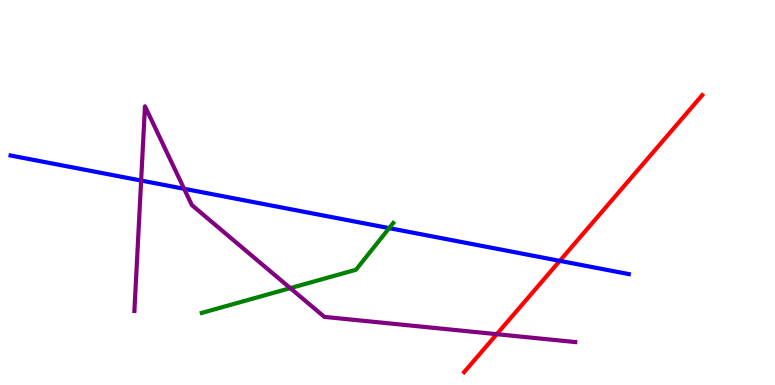[{'lines': ['blue', 'red'], 'intersections': [{'x': 7.22, 'y': 3.22}]}, {'lines': ['green', 'red'], 'intersections': []}, {'lines': ['purple', 'red'], 'intersections': [{'x': 6.41, 'y': 1.32}]}, {'lines': ['blue', 'green'], 'intersections': [{'x': 5.02, 'y': 4.07}]}, {'lines': ['blue', 'purple'], 'intersections': [{'x': 1.82, 'y': 5.31}, {'x': 2.38, 'y': 5.1}]}, {'lines': ['green', 'purple'], 'intersections': [{'x': 3.75, 'y': 2.52}]}]